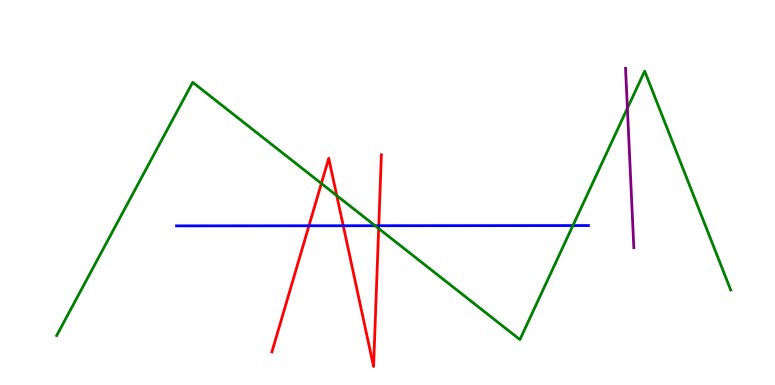[{'lines': ['blue', 'red'], 'intersections': [{'x': 3.99, 'y': 4.14}, {'x': 4.43, 'y': 4.14}, {'x': 4.89, 'y': 4.14}]}, {'lines': ['green', 'red'], 'intersections': [{'x': 4.15, 'y': 5.23}, {'x': 4.35, 'y': 4.92}, {'x': 4.89, 'y': 4.06}]}, {'lines': ['purple', 'red'], 'intersections': []}, {'lines': ['blue', 'green'], 'intersections': [{'x': 4.84, 'y': 4.14}, {'x': 7.39, 'y': 4.14}]}, {'lines': ['blue', 'purple'], 'intersections': []}, {'lines': ['green', 'purple'], 'intersections': [{'x': 8.1, 'y': 7.19}]}]